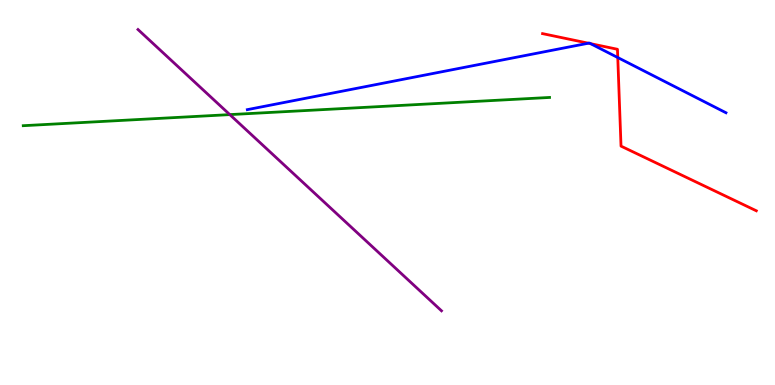[{'lines': ['blue', 'red'], 'intersections': [{'x': 7.59, 'y': 8.88}, {'x': 7.62, 'y': 8.87}, {'x': 7.97, 'y': 8.51}]}, {'lines': ['green', 'red'], 'intersections': []}, {'lines': ['purple', 'red'], 'intersections': []}, {'lines': ['blue', 'green'], 'intersections': []}, {'lines': ['blue', 'purple'], 'intersections': []}, {'lines': ['green', 'purple'], 'intersections': [{'x': 2.97, 'y': 7.02}]}]